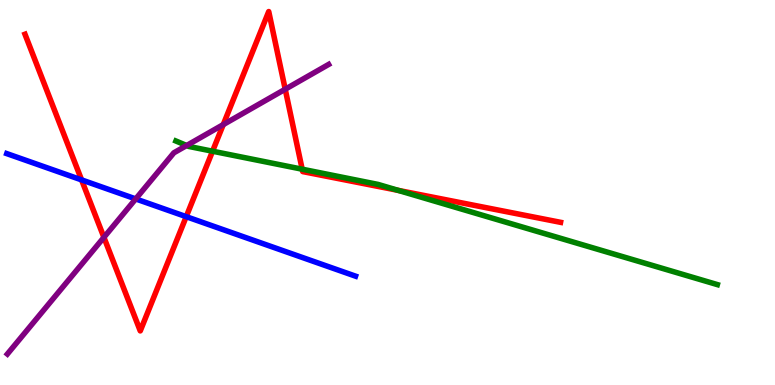[{'lines': ['blue', 'red'], 'intersections': [{'x': 1.05, 'y': 5.33}, {'x': 2.4, 'y': 4.37}]}, {'lines': ['green', 'red'], 'intersections': [{'x': 2.74, 'y': 6.07}, {'x': 3.9, 'y': 5.61}, {'x': 5.14, 'y': 5.06}]}, {'lines': ['purple', 'red'], 'intersections': [{'x': 1.34, 'y': 3.84}, {'x': 2.88, 'y': 6.76}, {'x': 3.68, 'y': 7.68}]}, {'lines': ['blue', 'green'], 'intersections': []}, {'lines': ['blue', 'purple'], 'intersections': [{'x': 1.75, 'y': 4.83}]}, {'lines': ['green', 'purple'], 'intersections': [{'x': 2.41, 'y': 6.22}]}]